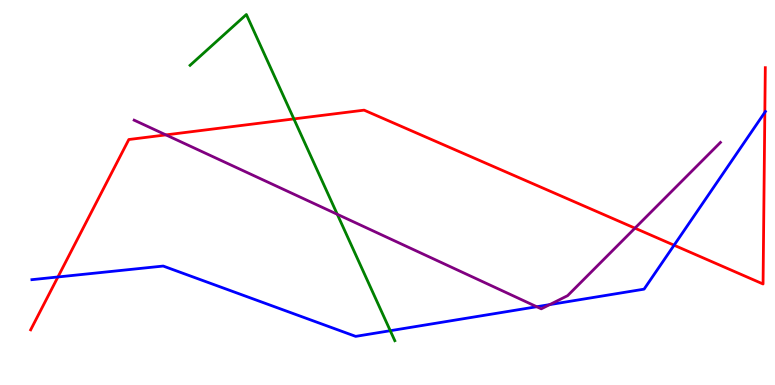[{'lines': ['blue', 'red'], 'intersections': [{'x': 0.748, 'y': 2.81}, {'x': 8.7, 'y': 3.63}, {'x': 9.87, 'y': 7.08}]}, {'lines': ['green', 'red'], 'intersections': [{'x': 3.79, 'y': 6.91}]}, {'lines': ['purple', 'red'], 'intersections': [{'x': 2.14, 'y': 6.5}, {'x': 8.19, 'y': 4.07}]}, {'lines': ['blue', 'green'], 'intersections': [{'x': 5.04, 'y': 1.41}]}, {'lines': ['blue', 'purple'], 'intersections': [{'x': 6.93, 'y': 2.03}, {'x': 7.09, 'y': 2.09}]}, {'lines': ['green', 'purple'], 'intersections': [{'x': 4.35, 'y': 4.43}]}]